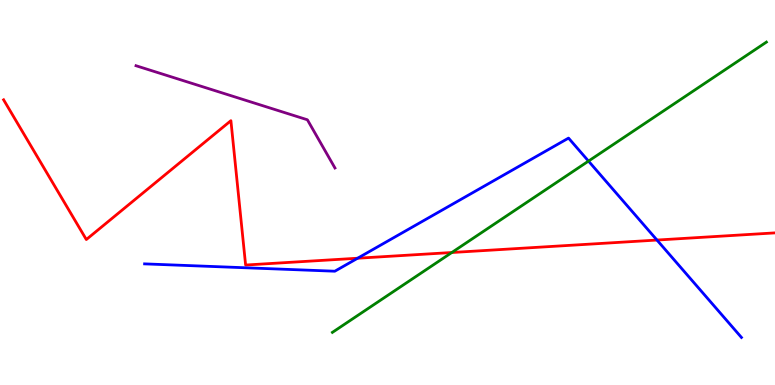[{'lines': ['blue', 'red'], 'intersections': [{'x': 4.61, 'y': 3.29}, {'x': 8.48, 'y': 3.76}]}, {'lines': ['green', 'red'], 'intersections': [{'x': 5.83, 'y': 3.44}]}, {'lines': ['purple', 'red'], 'intersections': []}, {'lines': ['blue', 'green'], 'intersections': [{'x': 7.59, 'y': 5.82}]}, {'lines': ['blue', 'purple'], 'intersections': []}, {'lines': ['green', 'purple'], 'intersections': []}]